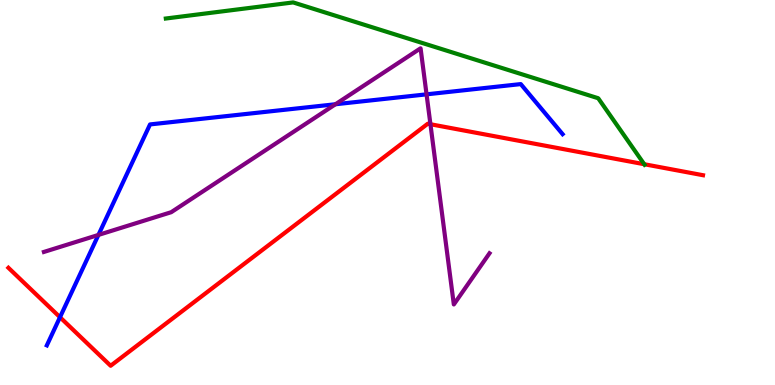[{'lines': ['blue', 'red'], 'intersections': [{'x': 0.774, 'y': 1.76}]}, {'lines': ['green', 'red'], 'intersections': [{'x': 8.31, 'y': 5.73}]}, {'lines': ['purple', 'red'], 'intersections': [{'x': 5.55, 'y': 6.77}]}, {'lines': ['blue', 'green'], 'intersections': []}, {'lines': ['blue', 'purple'], 'intersections': [{'x': 1.27, 'y': 3.9}, {'x': 4.33, 'y': 7.29}, {'x': 5.5, 'y': 7.55}]}, {'lines': ['green', 'purple'], 'intersections': []}]